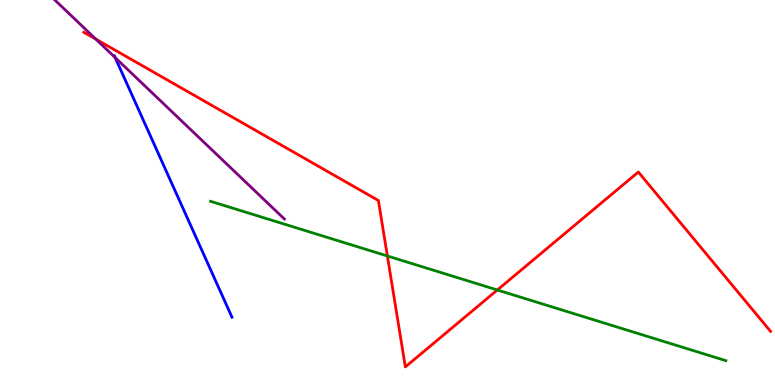[{'lines': ['blue', 'red'], 'intersections': []}, {'lines': ['green', 'red'], 'intersections': [{'x': 5.0, 'y': 3.35}, {'x': 6.42, 'y': 2.47}]}, {'lines': ['purple', 'red'], 'intersections': [{'x': 1.24, 'y': 8.98}]}, {'lines': ['blue', 'green'], 'intersections': []}, {'lines': ['blue', 'purple'], 'intersections': [{'x': 1.49, 'y': 8.51}]}, {'lines': ['green', 'purple'], 'intersections': []}]